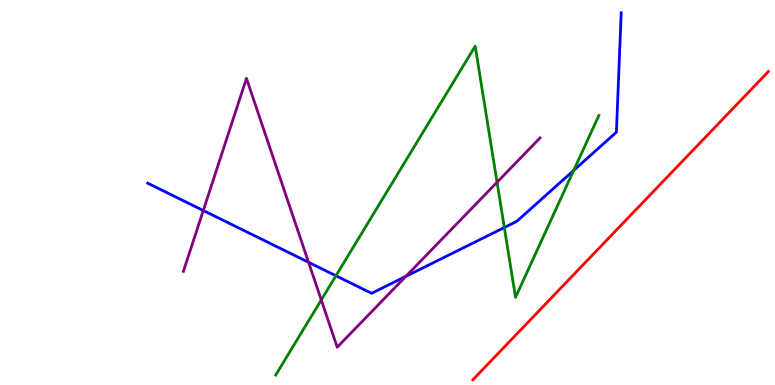[{'lines': ['blue', 'red'], 'intersections': []}, {'lines': ['green', 'red'], 'intersections': []}, {'lines': ['purple', 'red'], 'intersections': []}, {'lines': ['blue', 'green'], 'intersections': [{'x': 4.33, 'y': 2.84}, {'x': 6.51, 'y': 4.09}, {'x': 7.4, 'y': 5.57}]}, {'lines': ['blue', 'purple'], 'intersections': [{'x': 2.62, 'y': 4.53}, {'x': 3.98, 'y': 3.19}, {'x': 5.24, 'y': 2.82}]}, {'lines': ['green', 'purple'], 'intersections': [{'x': 4.15, 'y': 2.21}, {'x': 6.41, 'y': 5.27}]}]